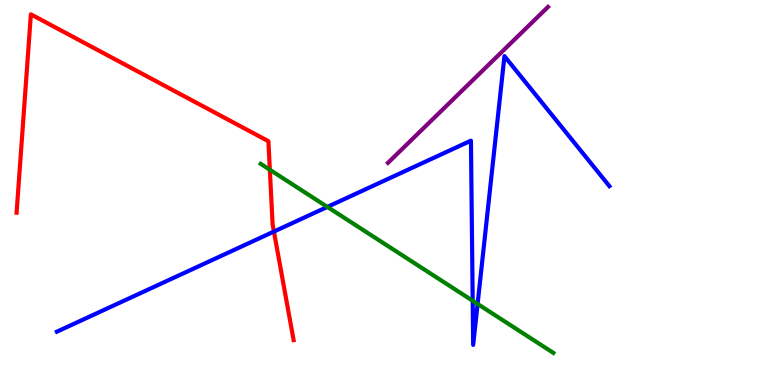[{'lines': ['blue', 'red'], 'intersections': [{'x': 3.53, 'y': 3.99}]}, {'lines': ['green', 'red'], 'intersections': [{'x': 3.48, 'y': 5.59}]}, {'lines': ['purple', 'red'], 'intersections': []}, {'lines': ['blue', 'green'], 'intersections': [{'x': 4.22, 'y': 4.63}, {'x': 6.1, 'y': 2.19}, {'x': 6.16, 'y': 2.11}]}, {'lines': ['blue', 'purple'], 'intersections': []}, {'lines': ['green', 'purple'], 'intersections': []}]